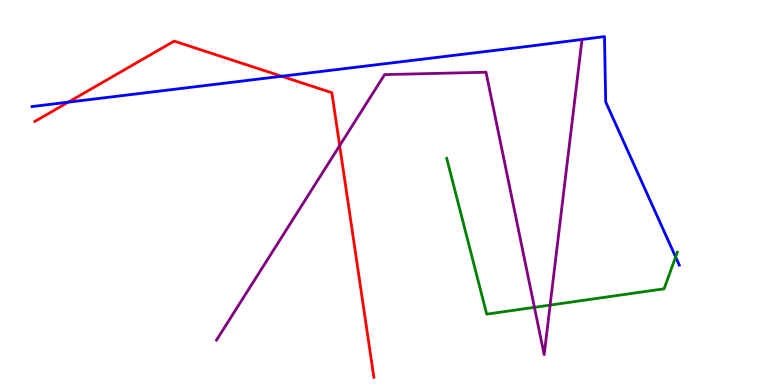[{'lines': ['blue', 'red'], 'intersections': [{'x': 0.881, 'y': 7.35}, {'x': 3.63, 'y': 8.02}]}, {'lines': ['green', 'red'], 'intersections': []}, {'lines': ['purple', 'red'], 'intersections': [{'x': 4.38, 'y': 6.22}]}, {'lines': ['blue', 'green'], 'intersections': [{'x': 8.72, 'y': 3.33}]}, {'lines': ['blue', 'purple'], 'intersections': []}, {'lines': ['green', 'purple'], 'intersections': [{'x': 6.9, 'y': 2.02}, {'x': 7.1, 'y': 2.08}]}]